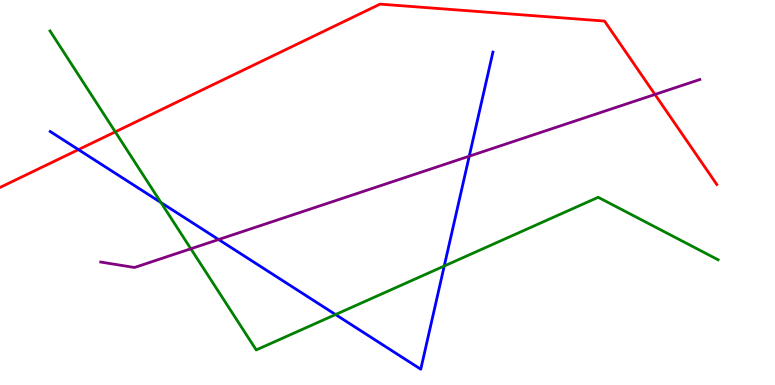[{'lines': ['blue', 'red'], 'intersections': [{'x': 1.01, 'y': 6.11}]}, {'lines': ['green', 'red'], 'intersections': [{'x': 1.49, 'y': 6.58}]}, {'lines': ['purple', 'red'], 'intersections': [{'x': 8.45, 'y': 7.55}]}, {'lines': ['blue', 'green'], 'intersections': [{'x': 2.08, 'y': 4.74}, {'x': 4.33, 'y': 1.83}, {'x': 5.73, 'y': 3.09}]}, {'lines': ['blue', 'purple'], 'intersections': [{'x': 2.82, 'y': 3.78}, {'x': 6.05, 'y': 5.94}]}, {'lines': ['green', 'purple'], 'intersections': [{'x': 2.46, 'y': 3.54}]}]